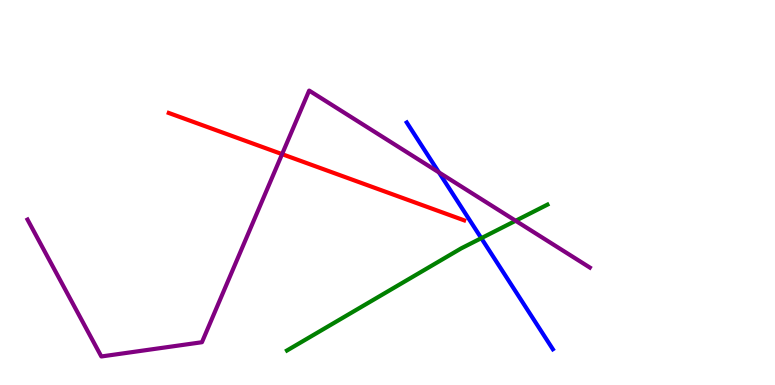[{'lines': ['blue', 'red'], 'intersections': []}, {'lines': ['green', 'red'], 'intersections': []}, {'lines': ['purple', 'red'], 'intersections': [{'x': 3.64, 'y': 6.0}]}, {'lines': ['blue', 'green'], 'intersections': [{'x': 6.21, 'y': 3.81}]}, {'lines': ['blue', 'purple'], 'intersections': [{'x': 5.66, 'y': 5.52}]}, {'lines': ['green', 'purple'], 'intersections': [{'x': 6.65, 'y': 4.27}]}]